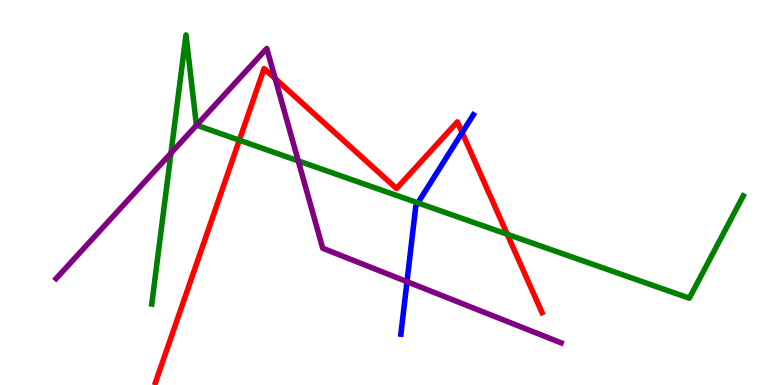[{'lines': ['blue', 'red'], 'intersections': [{'x': 5.96, 'y': 6.56}]}, {'lines': ['green', 'red'], 'intersections': [{'x': 3.09, 'y': 6.36}, {'x': 6.55, 'y': 3.92}]}, {'lines': ['purple', 'red'], 'intersections': [{'x': 3.55, 'y': 7.96}]}, {'lines': ['blue', 'green'], 'intersections': [{'x': 5.39, 'y': 4.73}]}, {'lines': ['blue', 'purple'], 'intersections': [{'x': 5.25, 'y': 2.68}]}, {'lines': ['green', 'purple'], 'intersections': [{'x': 2.21, 'y': 6.02}, {'x': 2.54, 'y': 6.75}, {'x': 3.85, 'y': 5.82}]}]